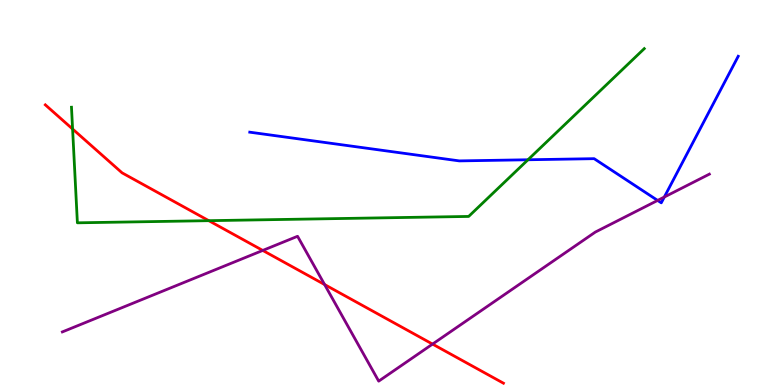[{'lines': ['blue', 'red'], 'intersections': []}, {'lines': ['green', 'red'], 'intersections': [{'x': 0.937, 'y': 6.65}, {'x': 2.69, 'y': 4.27}]}, {'lines': ['purple', 'red'], 'intersections': [{'x': 3.39, 'y': 3.5}, {'x': 4.19, 'y': 2.61}, {'x': 5.58, 'y': 1.06}]}, {'lines': ['blue', 'green'], 'intersections': [{'x': 6.81, 'y': 5.85}]}, {'lines': ['blue', 'purple'], 'intersections': [{'x': 8.49, 'y': 4.79}, {'x': 8.57, 'y': 4.88}]}, {'lines': ['green', 'purple'], 'intersections': []}]